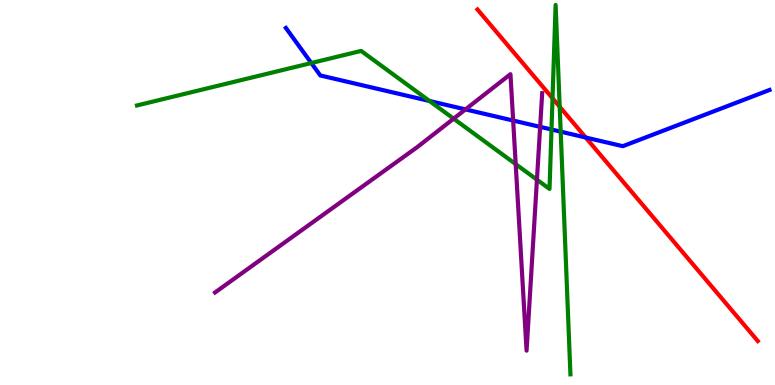[{'lines': ['blue', 'red'], 'intersections': [{'x': 7.56, 'y': 6.43}]}, {'lines': ['green', 'red'], 'intersections': [{'x': 7.13, 'y': 7.45}, {'x': 7.22, 'y': 7.23}]}, {'lines': ['purple', 'red'], 'intersections': []}, {'lines': ['blue', 'green'], 'intersections': [{'x': 4.02, 'y': 8.36}, {'x': 5.54, 'y': 7.38}, {'x': 7.12, 'y': 6.64}, {'x': 7.23, 'y': 6.58}]}, {'lines': ['blue', 'purple'], 'intersections': [{'x': 6.01, 'y': 7.16}, {'x': 6.62, 'y': 6.87}, {'x': 6.97, 'y': 6.7}]}, {'lines': ['green', 'purple'], 'intersections': [{'x': 5.85, 'y': 6.92}, {'x': 6.65, 'y': 5.74}, {'x': 6.93, 'y': 5.33}]}]